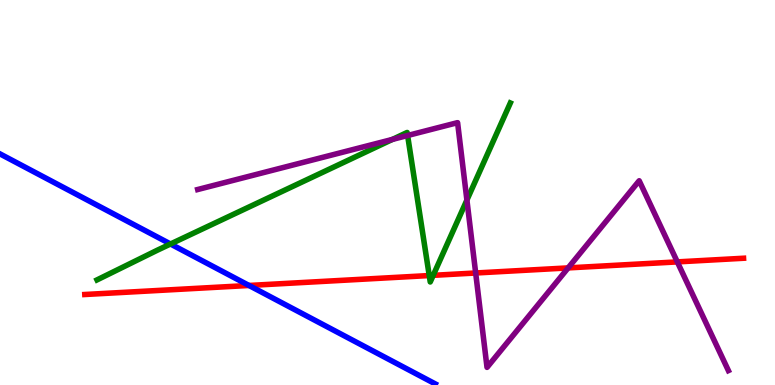[{'lines': ['blue', 'red'], 'intersections': [{'x': 3.21, 'y': 2.59}]}, {'lines': ['green', 'red'], 'intersections': [{'x': 5.54, 'y': 2.84}, {'x': 5.59, 'y': 2.85}]}, {'lines': ['purple', 'red'], 'intersections': [{'x': 6.14, 'y': 2.91}, {'x': 7.33, 'y': 3.04}, {'x': 8.74, 'y': 3.2}]}, {'lines': ['blue', 'green'], 'intersections': [{'x': 2.2, 'y': 3.66}]}, {'lines': ['blue', 'purple'], 'intersections': []}, {'lines': ['green', 'purple'], 'intersections': [{'x': 5.06, 'y': 6.38}, {'x': 5.26, 'y': 6.48}, {'x': 6.02, 'y': 4.8}]}]